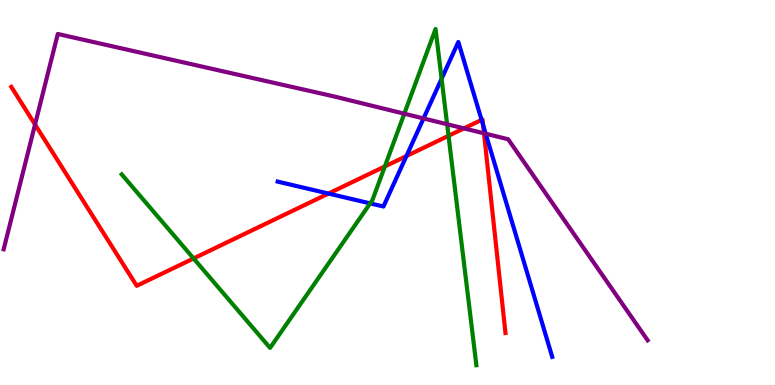[{'lines': ['blue', 'red'], 'intersections': [{'x': 4.24, 'y': 4.97}, {'x': 5.24, 'y': 5.95}, {'x': 6.21, 'y': 6.89}, {'x': 6.23, 'y': 6.75}]}, {'lines': ['green', 'red'], 'intersections': [{'x': 2.5, 'y': 3.29}, {'x': 4.97, 'y': 5.68}, {'x': 5.79, 'y': 6.47}]}, {'lines': ['purple', 'red'], 'intersections': [{'x': 0.452, 'y': 6.77}, {'x': 5.99, 'y': 6.67}, {'x': 6.25, 'y': 6.54}]}, {'lines': ['blue', 'green'], 'intersections': [{'x': 4.78, 'y': 4.72}, {'x': 5.7, 'y': 7.95}]}, {'lines': ['blue', 'purple'], 'intersections': [{'x': 5.46, 'y': 6.92}, {'x': 6.27, 'y': 6.53}]}, {'lines': ['green', 'purple'], 'intersections': [{'x': 5.22, 'y': 7.05}, {'x': 5.77, 'y': 6.77}]}]